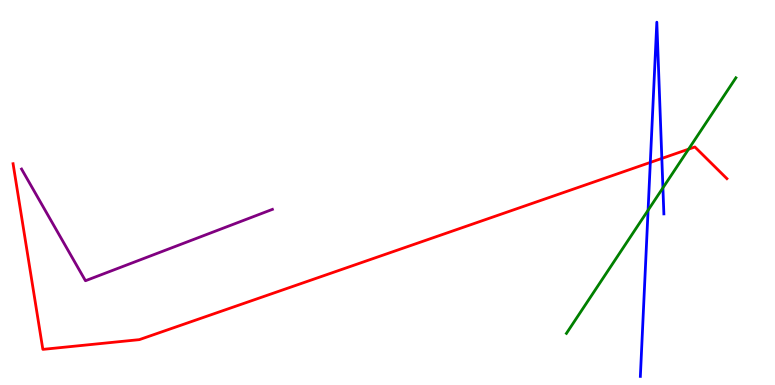[{'lines': ['blue', 'red'], 'intersections': [{'x': 8.39, 'y': 5.78}, {'x': 8.54, 'y': 5.88}]}, {'lines': ['green', 'red'], 'intersections': [{'x': 8.88, 'y': 6.13}]}, {'lines': ['purple', 'red'], 'intersections': []}, {'lines': ['blue', 'green'], 'intersections': [{'x': 8.36, 'y': 4.54}, {'x': 8.55, 'y': 5.12}]}, {'lines': ['blue', 'purple'], 'intersections': []}, {'lines': ['green', 'purple'], 'intersections': []}]